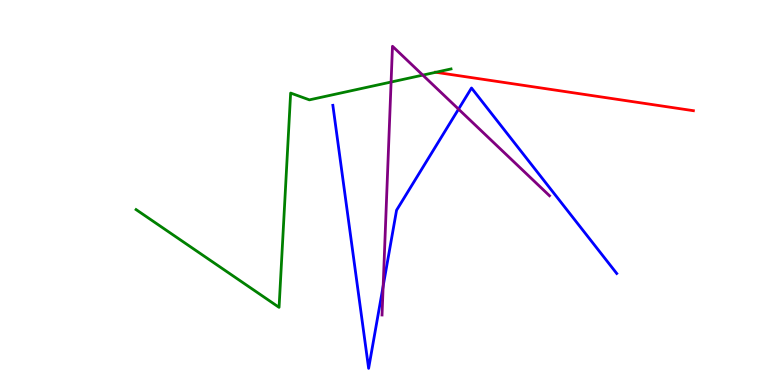[{'lines': ['blue', 'red'], 'intersections': []}, {'lines': ['green', 'red'], 'intersections': [{'x': 5.62, 'y': 8.12}]}, {'lines': ['purple', 'red'], 'intersections': []}, {'lines': ['blue', 'green'], 'intersections': []}, {'lines': ['blue', 'purple'], 'intersections': [{'x': 4.94, 'y': 2.57}, {'x': 5.92, 'y': 7.17}]}, {'lines': ['green', 'purple'], 'intersections': [{'x': 5.05, 'y': 7.87}, {'x': 5.46, 'y': 8.05}]}]